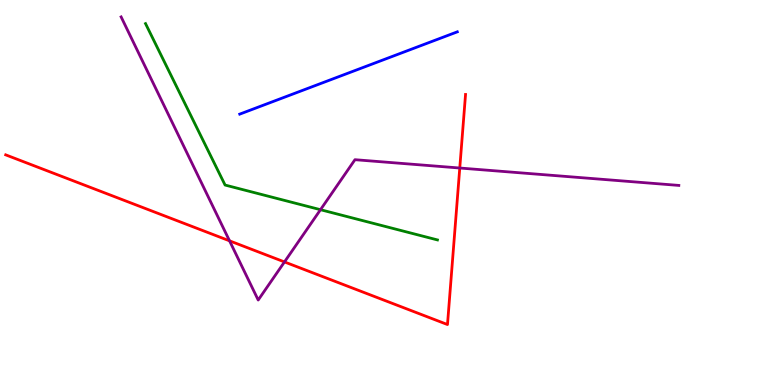[{'lines': ['blue', 'red'], 'intersections': []}, {'lines': ['green', 'red'], 'intersections': []}, {'lines': ['purple', 'red'], 'intersections': [{'x': 2.96, 'y': 3.74}, {'x': 3.67, 'y': 3.2}, {'x': 5.93, 'y': 5.64}]}, {'lines': ['blue', 'green'], 'intersections': []}, {'lines': ['blue', 'purple'], 'intersections': []}, {'lines': ['green', 'purple'], 'intersections': [{'x': 4.14, 'y': 4.55}]}]